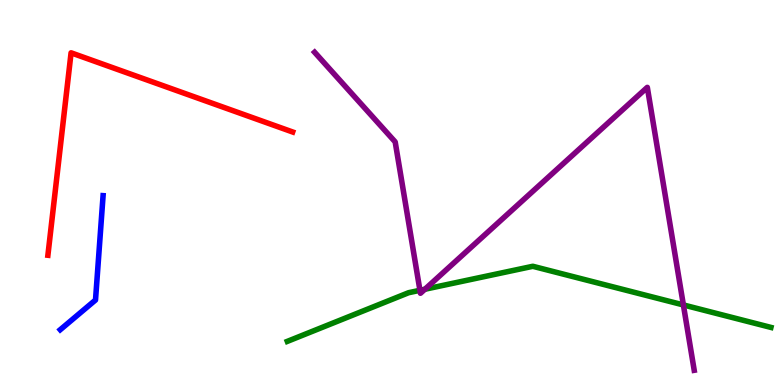[{'lines': ['blue', 'red'], 'intersections': []}, {'lines': ['green', 'red'], 'intersections': []}, {'lines': ['purple', 'red'], 'intersections': []}, {'lines': ['blue', 'green'], 'intersections': []}, {'lines': ['blue', 'purple'], 'intersections': []}, {'lines': ['green', 'purple'], 'intersections': [{'x': 5.42, 'y': 2.46}, {'x': 5.48, 'y': 2.49}, {'x': 8.82, 'y': 2.08}]}]